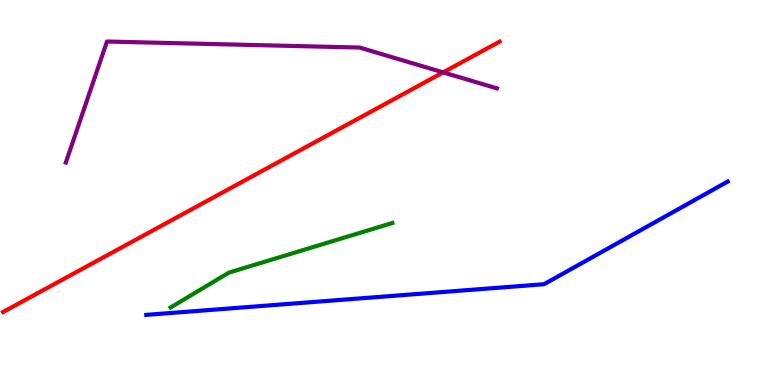[{'lines': ['blue', 'red'], 'intersections': []}, {'lines': ['green', 'red'], 'intersections': []}, {'lines': ['purple', 'red'], 'intersections': [{'x': 5.72, 'y': 8.12}]}, {'lines': ['blue', 'green'], 'intersections': []}, {'lines': ['blue', 'purple'], 'intersections': []}, {'lines': ['green', 'purple'], 'intersections': []}]